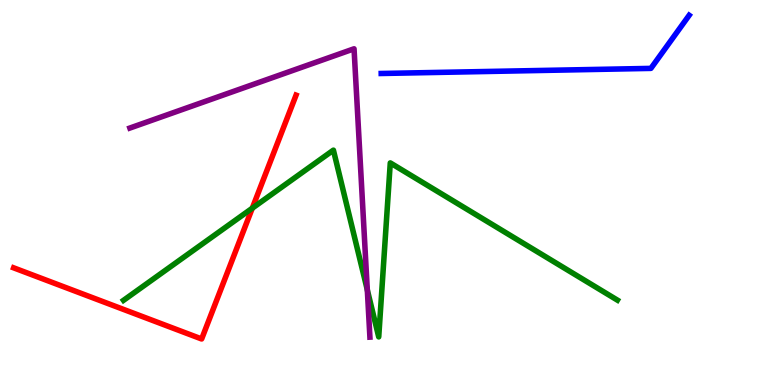[{'lines': ['blue', 'red'], 'intersections': []}, {'lines': ['green', 'red'], 'intersections': [{'x': 3.26, 'y': 4.59}]}, {'lines': ['purple', 'red'], 'intersections': []}, {'lines': ['blue', 'green'], 'intersections': []}, {'lines': ['blue', 'purple'], 'intersections': []}, {'lines': ['green', 'purple'], 'intersections': [{'x': 4.74, 'y': 2.47}]}]